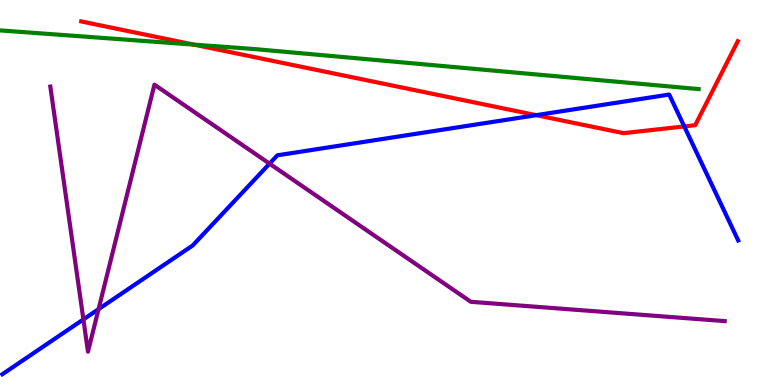[{'lines': ['blue', 'red'], 'intersections': [{'x': 6.92, 'y': 7.01}, {'x': 8.83, 'y': 6.72}]}, {'lines': ['green', 'red'], 'intersections': [{'x': 2.5, 'y': 8.84}]}, {'lines': ['purple', 'red'], 'intersections': []}, {'lines': ['blue', 'green'], 'intersections': []}, {'lines': ['blue', 'purple'], 'intersections': [{'x': 1.08, 'y': 1.7}, {'x': 1.27, 'y': 1.97}, {'x': 3.48, 'y': 5.75}]}, {'lines': ['green', 'purple'], 'intersections': []}]